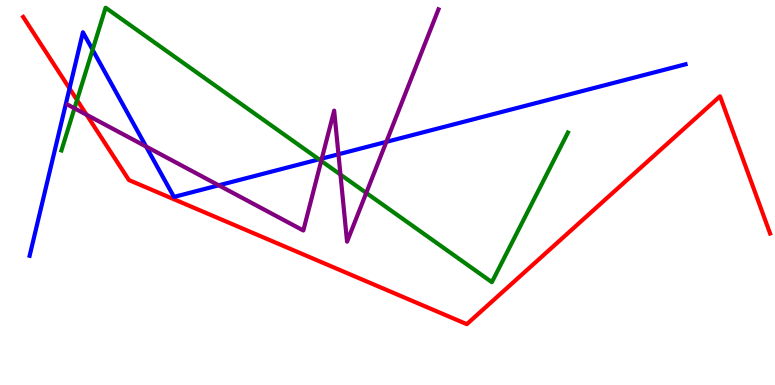[{'lines': ['blue', 'red'], 'intersections': [{'x': 0.897, 'y': 7.7}]}, {'lines': ['green', 'red'], 'intersections': [{'x': 0.994, 'y': 7.4}]}, {'lines': ['purple', 'red'], 'intersections': [{'x': 1.12, 'y': 7.02}]}, {'lines': ['blue', 'green'], 'intersections': [{'x': 1.19, 'y': 8.71}, {'x': 4.12, 'y': 5.86}]}, {'lines': ['blue', 'purple'], 'intersections': [{'x': 1.89, 'y': 6.19}, {'x': 2.82, 'y': 5.19}, {'x': 4.15, 'y': 5.88}, {'x': 4.37, 'y': 5.99}, {'x': 4.99, 'y': 6.32}]}, {'lines': ['green', 'purple'], 'intersections': [{'x': 0.961, 'y': 7.19}, {'x': 4.14, 'y': 5.82}, {'x': 4.39, 'y': 5.47}, {'x': 4.73, 'y': 4.99}]}]